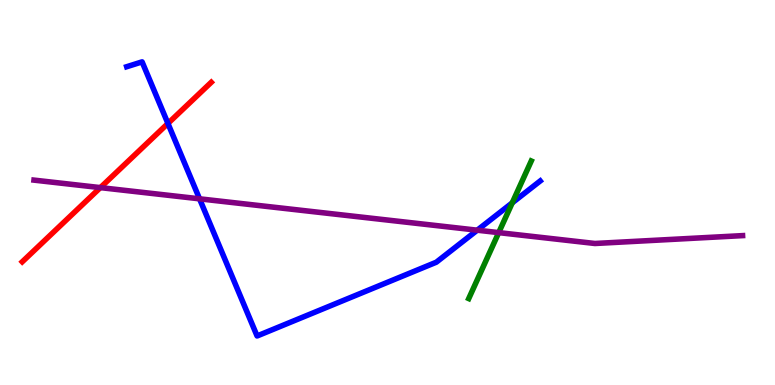[{'lines': ['blue', 'red'], 'intersections': [{'x': 2.17, 'y': 6.79}]}, {'lines': ['green', 'red'], 'intersections': []}, {'lines': ['purple', 'red'], 'intersections': [{'x': 1.3, 'y': 5.13}]}, {'lines': ['blue', 'green'], 'intersections': [{'x': 6.61, 'y': 4.73}]}, {'lines': ['blue', 'purple'], 'intersections': [{'x': 2.57, 'y': 4.84}, {'x': 6.16, 'y': 4.02}]}, {'lines': ['green', 'purple'], 'intersections': [{'x': 6.44, 'y': 3.96}]}]